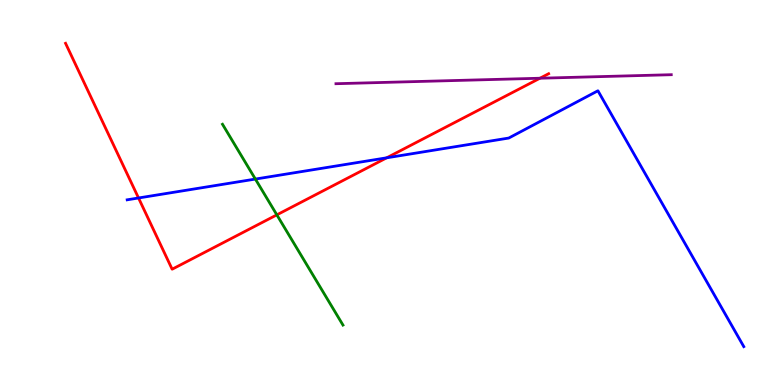[{'lines': ['blue', 'red'], 'intersections': [{'x': 1.79, 'y': 4.86}, {'x': 4.99, 'y': 5.9}]}, {'lines': ['green', 'red'], 'intersections': [{'x': 3.57, 'y': 4.42}]}, {'lines': ['purple', 'red'], 'intersections': [{'x': 6.97, 'y': 7.97}]}, {'lines': ['blue', 'green'], 'intersections': [{'x': 3.3, 'y': 5.35}]}, {'lines': ['blue', 'purple'], 'intersections': []}, {'lines': ['green', 'purple'], 'intersections': []}]